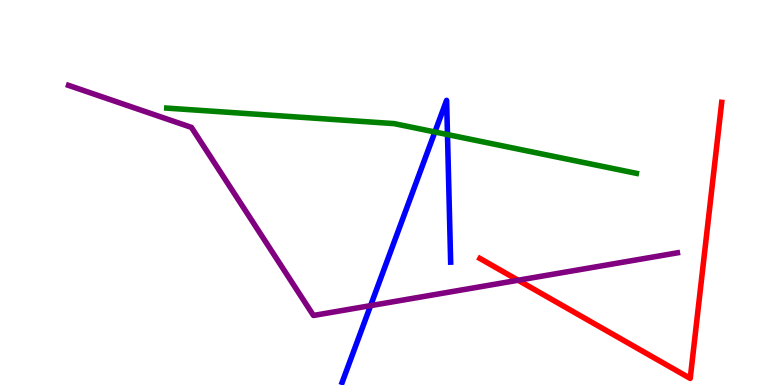[{'lines': ['blue', 'red'], 'intersections': []}, {'lines': ['green', 'red'], 'intersections': []}, {'lines': ['purple', 'red'], 'intersections': [{'x': 6.69, 'y': 2.72}]}, {'lines': ['blue', 'green'], 'intersections': [{'x': 5.61, 'y': 6.57}, {'x': 5.77, 'y': 6.5}]}, {'lines': ['blue', 'purple'], 'intersections': [{'x': 4.78, 'y': 2.06}]}, {'lines': ['green', 'purple'], 'intersections': []}]